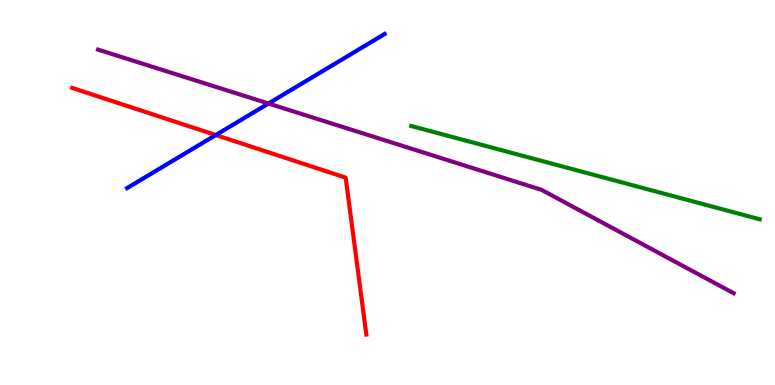[{'lines': ['blue', 'red'], 'intersections': [{'x': 2.78, 'y': 6.49}]}, {'lines': ['green', 'red'], 'intersections': []}, {'lines': ['purple', 'red'], 'intersections': []}, {'lines': ['blue', 'green'], 'intersections': []}, {'lines': ['blue', 'purple'], 'intersections': [{'x': 3.46, 'y': 7.31}]}, {'lines': ['green', 'purple'], 'intersections': []}]